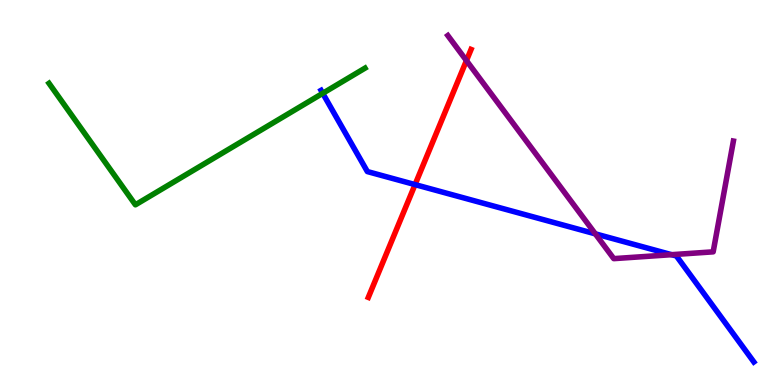[{'lines': ['blue', 'red'], 'intersections': [{'x': 5.36, 'y': 5.21}]}, {'lines': ['green', 'red'], 'intersections': []}, {'lines': ['purple', 'red'], 'intersections': [{'x': 6.02, 'y': 8.43}]}, {'lines': ['blue', 'green'], 'intersections': [{'x': 4.16, 'y': 7.58}]}, {'lines': ['blue', 'purple'], 'intersections': [{'x': 7.68, 'y': 3.93}, {'x': 8.67, 'y': 3.38}]}, {'lines': ['green', 'purple'], 'intersections': []}]